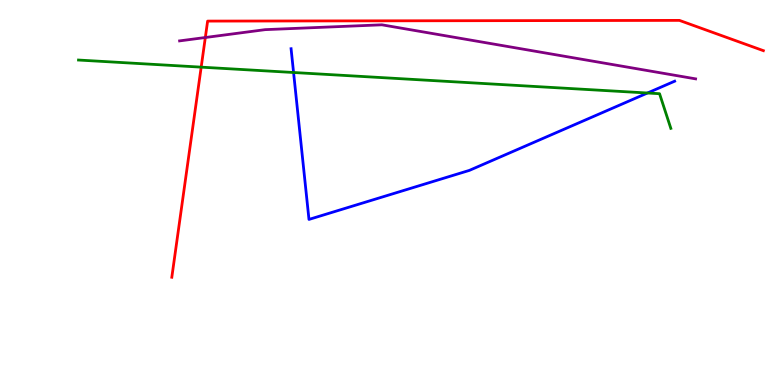[{'lines': ['blue', 'red'], 'intersections': []}, {'lines': ['green', 'red'], 'intersections': [{'x': 2.6, 'y': 8.26}]}, {'lines': ['purple', 'red'], 'intersections': [{'x': 2.65, 'y': 9.03}]}, {'lines': ['blue', 'green'], 'intersections': [{'x': 3.79, 'y': 8.12}, {'x': 8.35, 'y': 7.58}]}, {'lines': ['blue', 'purple'], 'intersections': []}, {'lines': ['green', 'purple'], 'intersections': []}]